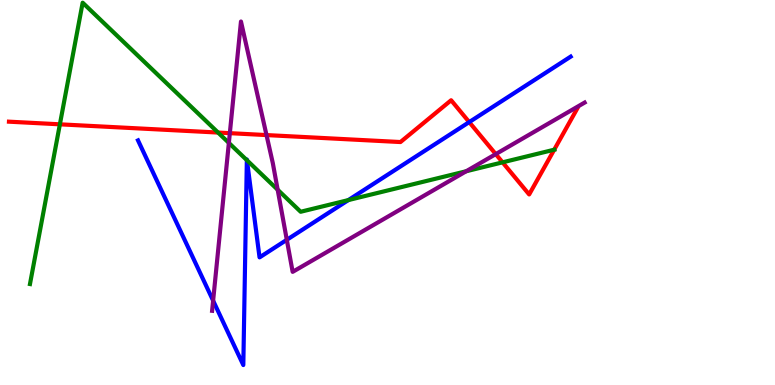[{'lines': ['blue', 'red'], 'intersections': [{'x': 6.05, 'y': 6.83}]}, {'lines': ['green', 'red'], 'intersections': [{'x': 0.773, 'y': 6.77}, {'x': 2.81, 'y': 6.56}, {'x': 6.48, 'y': 5.78}, {'x': 7.15, 'y': 6.11}]}, {'lines': ['purple', 'red'], 'intersections': [{'x': 2.97, 'y': 6.54}, {'x': 3.44, 'y': 6.49}, {'x': 6.4, 'y': 6.0}]}, {'lines': ['blue', 'green'], 'intersections': [{'x': 3.19, 'y': 5.84}, {'x': 3.19, 'y': 5.84}, {'x': 4.49, 'y': 4.8}]}, {'lines': ['blue', 'purple'], 'intersections': [{'x': 2.75, 'y': 2.19}, {'x': 3.7, 'y': 3.77}]}, {'lines': ['green', 'purple'], 'intersections': [{'x': 2.95, 'y': 6.29}, {'x': 3.58, 'y': 5.07}, {'x': 6.02, 'y': 5.55}]}]